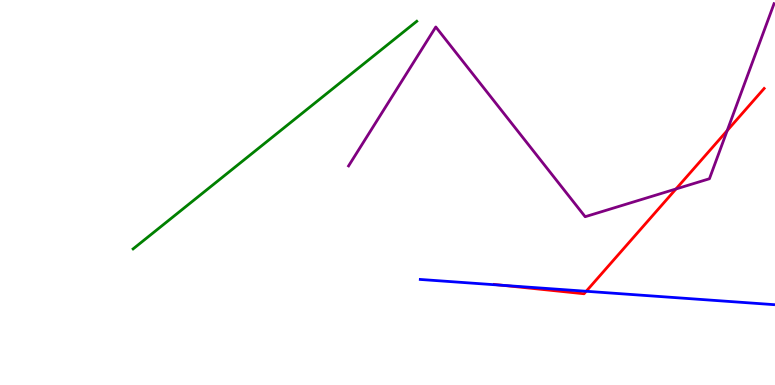[{'lines': ['blue', 'red'], 'intersections': [{'x': 6.48, 'y': 2.59}, {'x': 7.56, 'y': 2.43}]}, {'lines': ['green', 'red'], 'intersections': []}, {'lines': ['purple', 'red'], 'intersections': [{'x': 8.72, 'y': 5.09}, {'x': 9.38, 'y': 6.61}]}, {'lines': ['blue', 'green'], 'intersections': []}, {'lines': ['blue', 'purple'], 'intersections': []}, {'lines': ['green', 'purple'], 'intersections': []}]